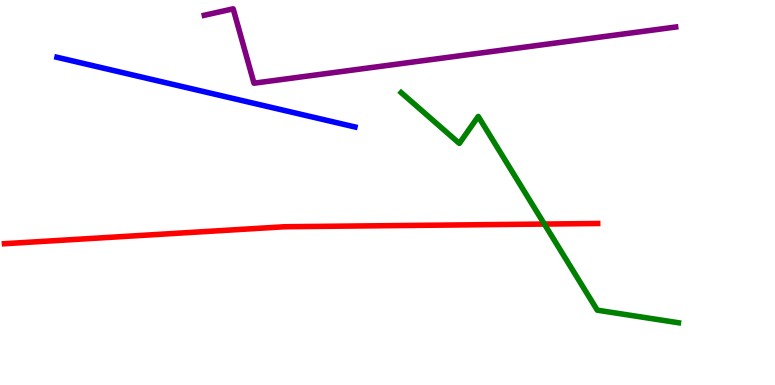[{'lines': ['blue', 'red'], 'intersections': []}, {'lines': ['green', 'red'], 'intersections': [{'x': 7.02, 'y': 4.18}]}, {'lines': ['purple', 'red'], 'intersections': []}, {'lines': ['blue', 'green'], 'intersections': []}, {'lines': ['blue', 'purple'], 'intersections': []}, {'lines': ['green', 'purple'], 'intersections': []}]